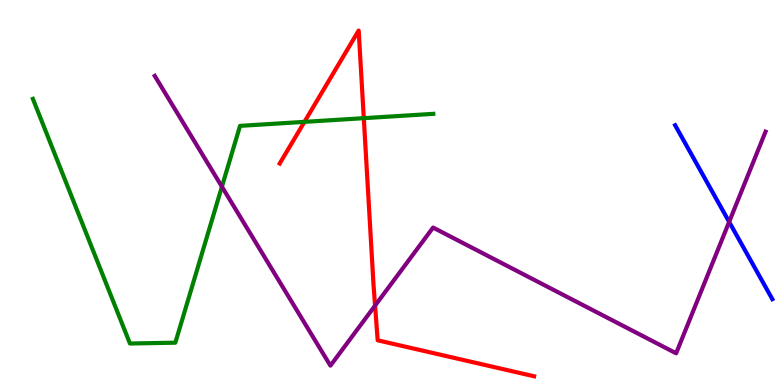[{'lines': ['blue', 'red'], 'intersections': []}, {'lines': ['green', 'red'], 'intersections': [{'x': 3.93, 'y': 6.83}, {'x': 4.69, 'y': 6.93}]}, {'lines': ['purple', 'red'], 'intersections': [{'x': 4.84, 'y': 2.06}]}, {'lines': ['blue', 'green'], 'intersections': []}, {'lines': ['blue', 'purple'], 'intersections': [{'x': 9.41, 'y': 4.24}]}, {'lines': ['green', 'purple'], 'intersections': [{'x': 2.86, 'y': 5.15}]}]